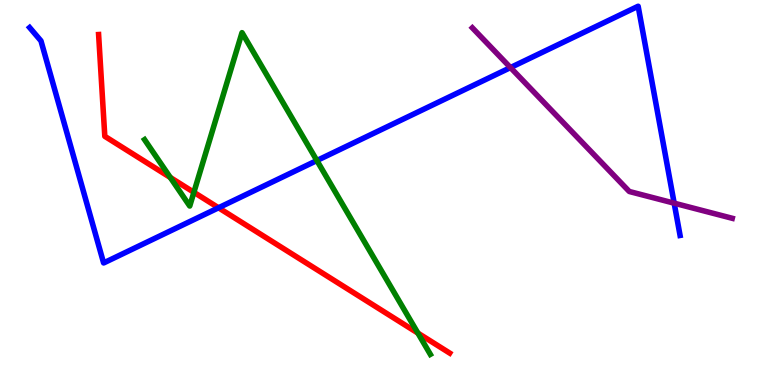[{'lines': ['blue', 'red'], 'intersections': [{'x': 2.82, 'y': 4.6}]}, {'lines': ['green', 'red'], 'intersections': [{'x': 2.2, 'y': 5.39}, {'x': 2.5, 'y': 5.01}, {'x': 5.39, 'y': 1.35}]}, {'lines': ['purple', 'red'], 'intersections': []}, {'lines': ['blue', 'green'], 'intersections': [{'x': 4.09, 'y': 5.83}]}, {'lines': ['blue', 'purple'], 'intersections': [{'x': 6.59, 'y': 8.24}, {'x': 8.7, 'y': 4.72}]}, {'lines': ['green', 'purple'], 'intersections': []}]